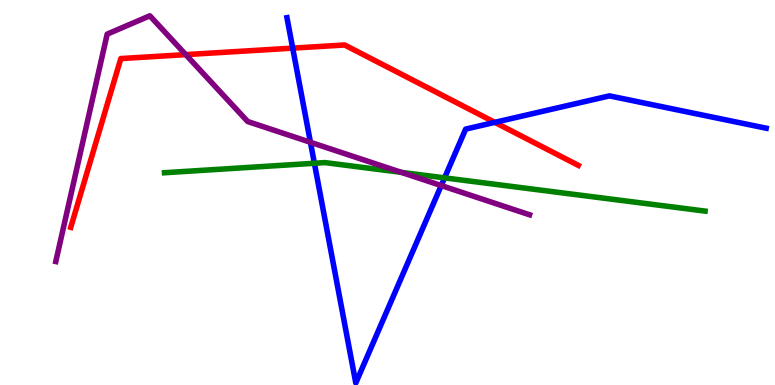[{'lines': ['blue', 'red'], 'intersections': [{'x': 3.78, 'y': 8.75}, {'x': 6.39, 'y': 6.82}]}, {'lines': ['green', 'red'], 'intersections': []}, {'lines': ['purple', 'red'], 'intersections': [{'x': 2.4, 'y': 8.58}]}, {'lines': ['blue', 'green'], 'intersections': [{'x': 4.06, 'y': 5.76}, {'x': 5.74, 'y': 5.38}]}, {'lines': ['blue', 'purple'], 'intersections': [{'x': 4.01, 'y': 6.3}, {'x': 5.69, 'y': 5.18}]}, {'lines': ['green', 'purple'], 'intersections': [{'x': 5.18, 'y': 5.52}]}]